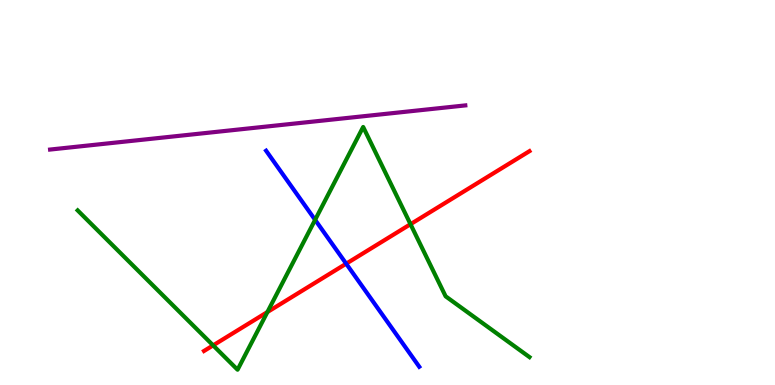[{'lines': ['blue', 'red'], 'intersections': [{'x': 4.47, 'y': 3.15}]}, {'lines': ['green', 'red'], 'intersections': [{'x': 2.75, 'y': 1.03}, {'x': 3.45, 'y': 1.89}, {'x': 5.3, 'y': 4.18}]}, {'lines': ['purple', 'red'], 'intersections': []}, {'lines': ['blue', 'green'], 'intersections': [{'x': 4.07, 'y': 4.29}]}, {'lines': ['blue', 'purple'], 'intersections': []}, {'lines': ['green', 'purple'], 'intersections': []}]